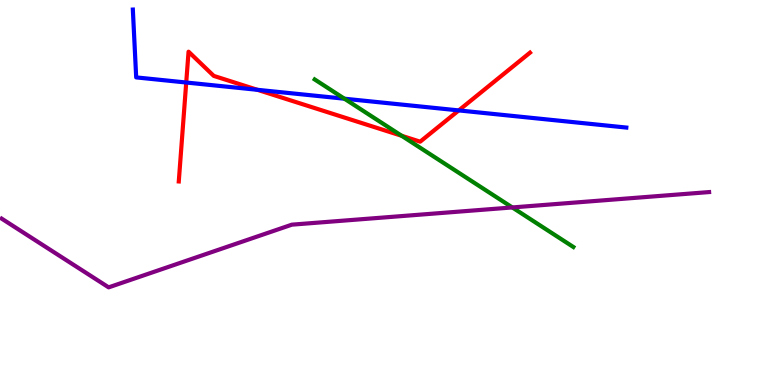[{'lines': ['blue', 'red'], 'intersections': [{'x': 2.4, 'y': 7.86}, {'x': 3.32, 'y': 7.67}, {'x': 5.92, 'y': 7.13}]}, {'lines': ['green', 'red'], 'intersections': [{'x': 5.18, 'y': 6.47}]}, {'lines': ['purple', 'red'], 'intersections': []}, {'lines': ['blue', 'green'], 'intersections': [{'x': 4.44, 'y': 7.44}]}, {'lines': ['blue', 'purple'], 'intersections': []}, {'lines': ['green', 'purple'], 'intersections': [{'x': 6.61, 'y': 4.61}]}]